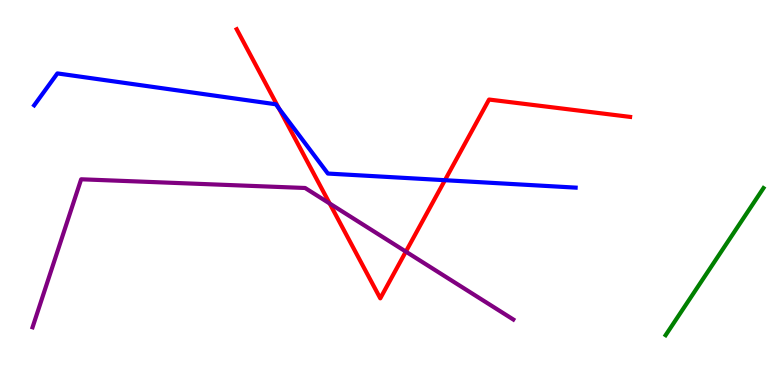[{'lines': ['blue', 'red'], 'intersections': [{'x': 3.6, 'y': 7.18}, {'x': 5.74, 'y': 5.32}]}, {'lines': ['green', 'red'], 'intersections': []}, {'lines': ['purple', 'red'], 'intersections': [{'x': 4.25, 'y': 4.71}, {'x': 5.24, 'y': 3.46}]}, {'lines': ['blue', 'green'], 'intersections': []}, {'lines': ['blue', 'purple'], 'intersections': []}, {'lines': ['green', 'purple'], 'intersections': []}]